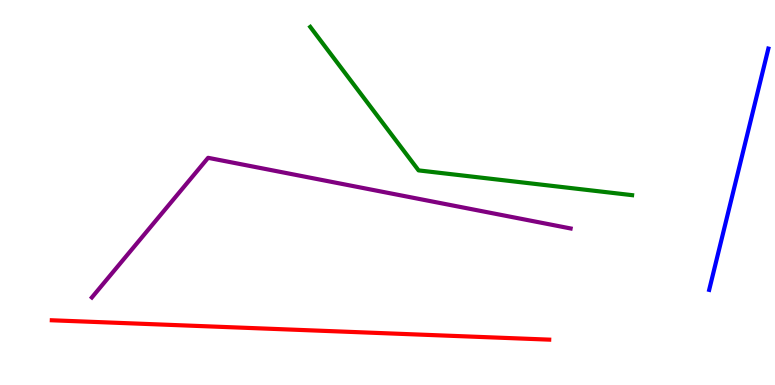[{'lines': ['blue', 'red'], 'intersections': []}, {'lines': ['green', 'red'], 'intersections': []}, {'lines': ['purple', 'red'], 'intersections': []}, {'lines': ['blue', 'green'], 'intersections': []}, {'lines': ['blue', 'purple'], 'intersections': []}, {'lines': ['green', 'purple'], 'intersections': []}]